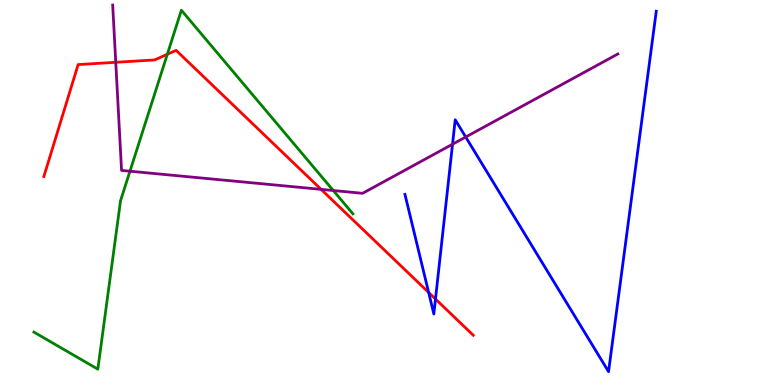[{'lines': ['blue', 'red'], 'intersections': [{'x': 5.53, 'y': 2.4}, {'x': 5.62, 'y': 2.23}]}, {'lines': ['green', 'red'], 'intersections': [{'x': 2.16, 'y': 8.59}]}, {'lines': ['purple', 'red'], 'intersections': [{'x': 1.49, 'y': 8.38}, {'x': 4.14, 'y': 5.08}]}, {'lines': ['blue', 'green'], 'intersections': []}, {'lines': ['blue', 'purple'], 'intersections': [{'x': 5.84, 'y': 6.25}, {'x': 6.01, 'y': 6.44}]}, {'lines': ['green', 'purple'], 'intersections': [{'x': 1.68, 'y': 5.55}, {'x': 4.3, 'y': 5.05}]}]